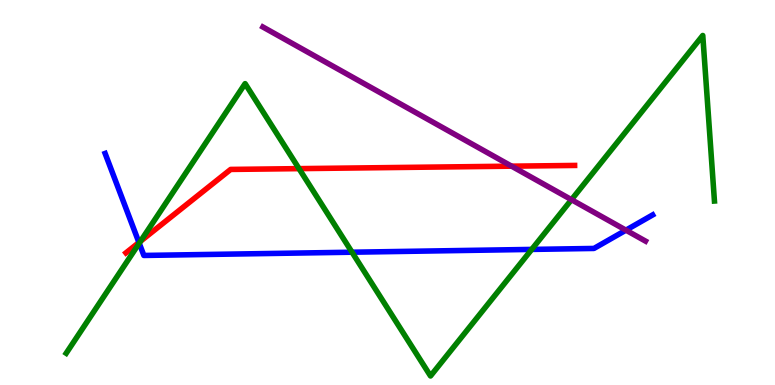[{'lines': ['blue', 'red'], 'intersections': [{'x': 1.79, 'y': 3.7}]}, {'lines': ['green', 'red'], 'intersections': [{'x': 1.81, 'y': 3.73}, {'x': 3.86, 'y': 5.62}]}, {'lines': ['purple', 'red'], 'intersections': [{'x': 6.6, 'y': 5.68}]}, {'lines': ['blue', 'green'], 'intersections': [{'x': 1.8, 'y': 3.68}, {'x': 4.54, 'y': 3.45}, {'x': 6.86, 'y': 3.52}]}, {'lines': ['blue', 'purple'], 'intersections': [{'x': 8.08, 'y': 4.02}]}, {'lines': ['green', 'purple'], 'intersections': [{'x': 7.37, 'y': 4.81}]}]